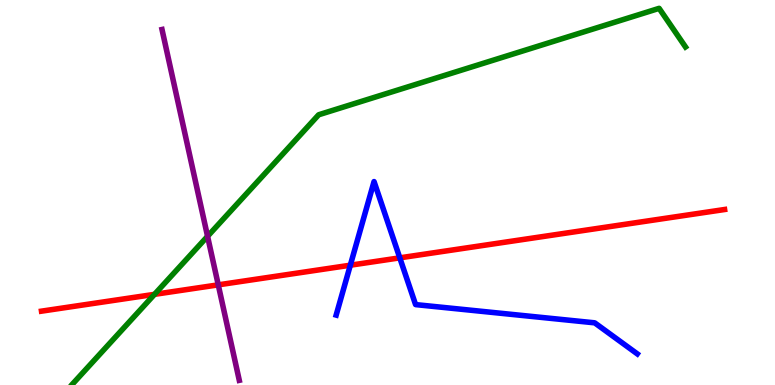[{'lines': ['blue', 'red'], 'intersections': [{'x': 4.52, 'y': 3.11}, {'x': 5.16, 'y': 3.3}]}, {'lines': ['green', 'red'], 'intersections': [{'x': 1.99, 'y': 2.35}]}, {'lines': ['purple', 'red'], 'intersections': [{'x': 2.82, 'y': 2.6}]}, {'lines': ['blue', 'green'], 'intersections': []}, {'lines': ['blue', 'purple'], 'intersections': []}, {'lines': ['green', 'purple'], 'intersections': [{'x': 2.68, 'y': 3.86}]}]